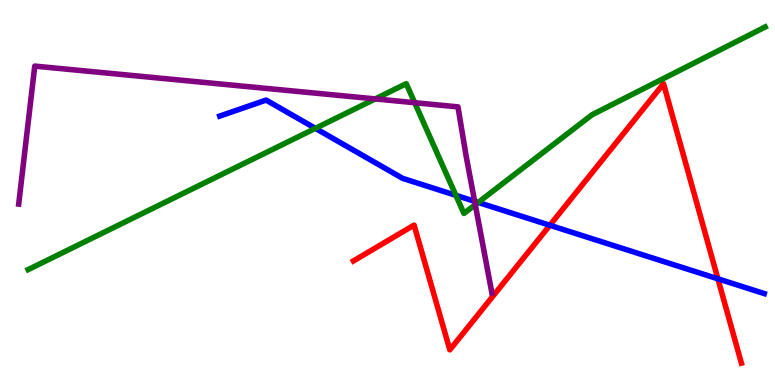[{'lines': ['blue', 'red'], 'intersections': [{'x': 7.09, 'y': 4.15}, {'x': 9.26, 'y': 2.76}]}, {'lines': ['green', 'red'], 'intersections': []}, {'lines': ['purple', 'red'], 'intersections': []}, {'lines': ['blue', 'green'], 'intersections': [{'x': 4.07, 'y': 6.67}, {'x': 5.88, 'y': 4.93}, {'x': 6.17, 'y': 4.74}]}, {'lines': ['blue', 'purple'], 'intersections': [{'x': 6.12, 'y': 4.77}]}, {'lines': ['green', 'purple'], 'intersections': [{'x': 4.84, 'y': 7.43}, {'x': 5.35, 'y': 7.33}, {'x': 6.13, 'y': 4.68}]}]